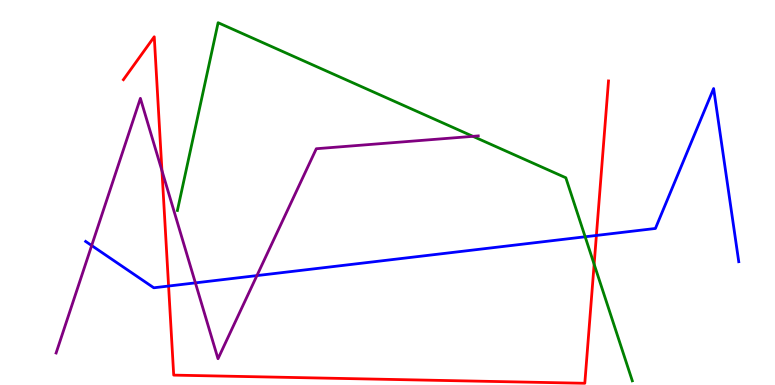[{'lines': ['blue', 'red'], 'intersections': [{'x': 2.18, 'y': 2.57}, {'x': 7.7, 'y': 3.88}]}, {'lines': ['green', 'red'], 'intersections': [{'x': 7.67, 'y': 3.14}]}, {'lines': ['purple', 'red'], 'intersections': [{'x': 2.09, 'y': 5.57}]}, {'lines': ['blue', 'green'], 'intersections': [{'x': 7.55, 'y': 3.85}]}, {'lines': ['blue', 'purple'], 'intersections': [{'x': 1.18, 'y': 3.62}, {'x': 2.52, 'y': 2.65}, {'x': 3.32, 'y': 2.84}]}, {'lines': ['green', 'purple'], 'intersections': [{'x': 6.1, 'y': 6.46}]}]